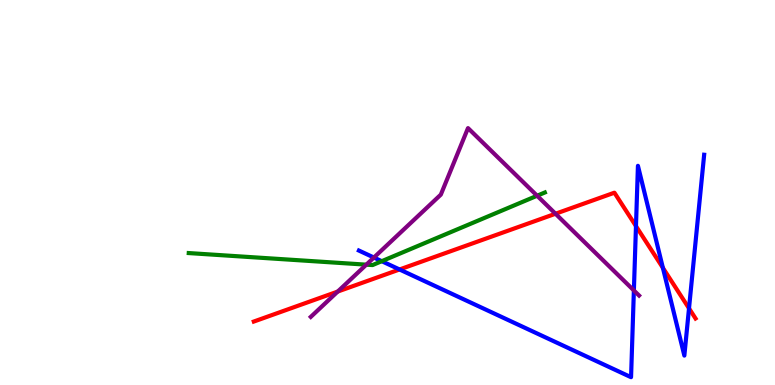[{'lines': ['blue', 'red'], 'intersections': [{'x': 5.16, 'y': 3.0}, {'x': 8.21, 'y': 4.13}, {'x': 8.55, 'y': 3.04}, {'x': 8.89, 'y': 1.99}]}, {'lines': ['green', 'red'], 'intersections': []}, {'lines': ['purple', 'red'], 'intersections': [{'x': 4.36, 'y': 2.43}, {'x': 7.17, 'y': 4.45}]}, {'lines': ['blue', 'green'], 'intersections': [{'x': 4.93, 'y': 3.22}]}, {'lines': ['blue', 'purple'], 'intersections': [{'x': 4.82, 'y': 3.31}, {'x': 8.18, 'y': 2.46}]}, {'lines': ['green', 'purple'], 'intersections': [{'x': 4.73, 'y': 3.13}, {'x': 6.93, 'y': 4.92}]}]